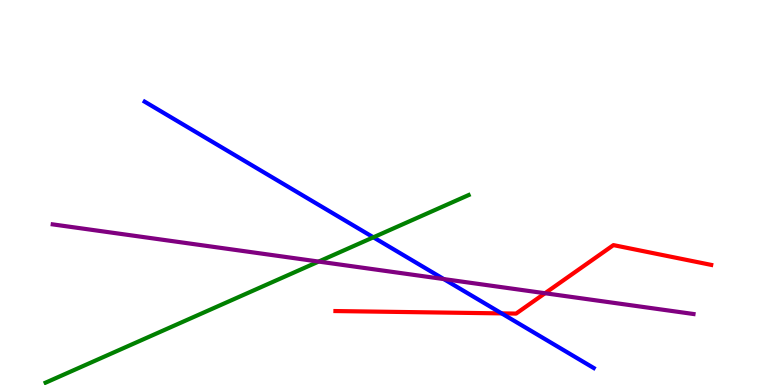[{'lines': ['blue', 'red'], 'intersections': [{'x': 6.47, 'y': 1.86}]}, {'lines': ['green', 'red'], 'intersections': []}, {'lines': ['purple', 'red'], 'intersections': [{'x': 7.03, 'y': 2.38}]}, {'lines': ['blue', 'green'], 'intersections': [{'x': 4.82, 'y': 3.84}]}, {'lines': ['blue', 'purple'], 'intersections': [{'x': 5.73, 'y': 2.75}]}, {'lines': ['green', 'purple'], 'intersections': [{'x': 4.11, 'y': 3.21}]}]